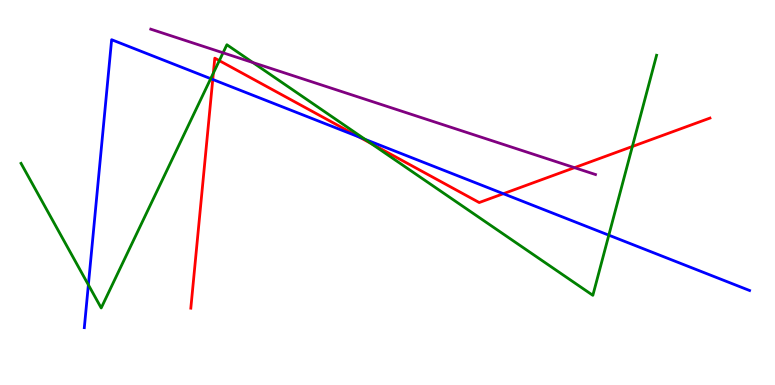[{'lines': ['blue', 'red'], 'intersections': [{'x': 2.75, 'y': 7.94}, {'x': 4.64, 'y': 6.44}, {'x': 6.49, 'y': 4.97}]}, {'lines': ['green', 'red'], 'intersections': [{'x': 2.75, 'y': 8.1}, {'x': 2.83, 'y': 8.43}, {'x': 4.79, 'y': 6.27}, {'x': 8.16, 'y': 6.2}]}, {'lines': ['purple', 'red'], 'intersections': [{'x': 7.41, 'y': 5.65}]}, {'lines': ['blue', 'green'], 'intersections': [{'x': 1.14, 'y': 2.6}, {'x': 2.72, 'y': 7.96}, {'x': 4.71, 'y': 6.38}, {'x': 7.86, 'y': 3.89}]}, {'lines': ['blue', 'purple'], 'intersections': []}, {'lines': ['green', 'purple'], 'intersections': [{'x': 2.88, 'y': 8.63}, {'x': 3.26, 'y': 8.38}]}]